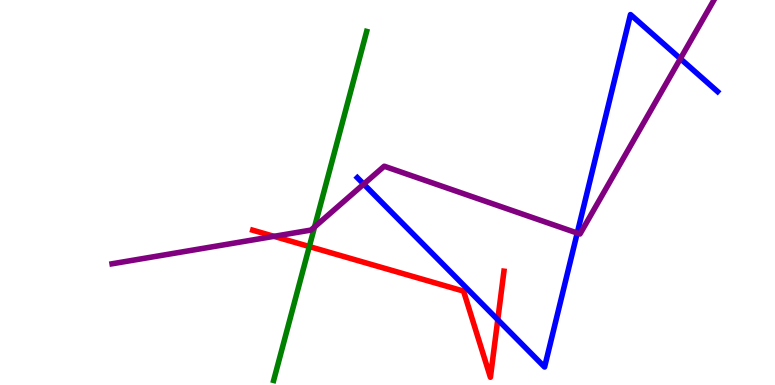[{'lines': ['blue', 'red'], 'intersections': [{'x': 6.42, 'y': 1.7}]}, {'lines': ['green', 'red'], 'intersections': [{'x': 3.99, 'y': 3.6}]}, {'lines': ['purple', 'red'], 'intersections': [{'x': 3.54, 'y': 3.86}]}, {'lines': ['blue', 'green'], 'intersections': []}, {'lines': ['blue', 'purple'], 'intersections': [{'x': 4.69, 'y': 5.22}, {'x': 7.45, 'y': 3.95}, {'x': 8.78, 'y': 8.48}]}, {'lines': ['green', 'purple'], 'intersections': [{'x': 4.06, 'y': 4.11}]}]